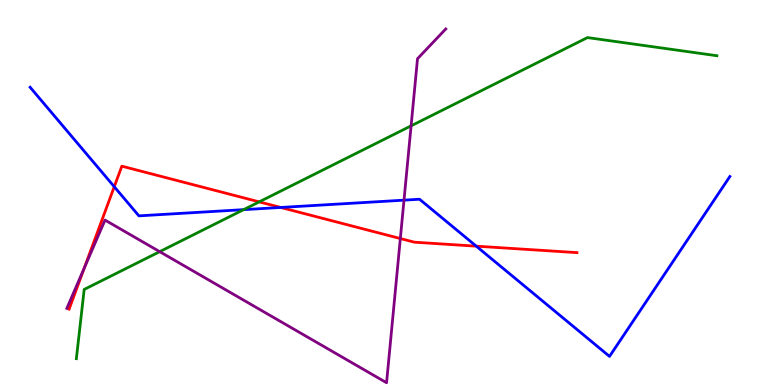[{'lines': ['blue', 'red'], 'intersections': [{'x': 1.47, 'y': 5.15}, {'x': 3.62, 'y': 4.61}, {'x': 6.15, 'y': 3.61}]}, {'lines': ['green', 'red'], 'intersections': [{'x': 3.34, 'y': 4.76}]}, {'lines': ['purple', 'red'], 'intersections': [{'x': 1.09, 'y': 3.03}, {'x': 5.17, 'y': 3.8}]}, {'lines': ['blue', 'green'], 'intersections': [{'x': 3.14, 'y': 4.55}]}, {'lines': ['blue', 'purple'], 'intersections': [{'x': 5.21, 'y': 4.8}]}, {'lines': ['green', 'purple'], 'intersections': [{'x': 2.06, 'y': 3.46}, {'x': 5.3, 'y': 6.73}]}]